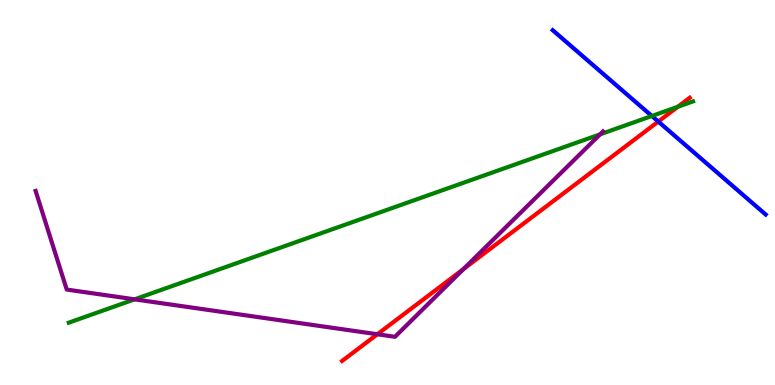[{'lines': ['blue', 'red'], 'intersections': [{'x': 8.49, 'y': 6.84}]}, {'lines': ['green', 'red'], 'intersections': [{'x': 8.75, 'y': 7.23}]}, {'lines': ['purple', 'red'], 'intersections': [{'x': 4.87, 'y': 1.32}, {'x': 5.98, 'y': 3.01}]}, {'lines': ['blue', 'green'], 'intersections': [{'x': 8.41, 'y': 6.99}]}, {'lines': ['blue', 'purple'], 'intersections': []}, {'lines': ['green', 'purple'], 'intersections': [{'x': 1.74, 'y': 2.23}, {'x': 7.74, 'y': 6.51}]}]